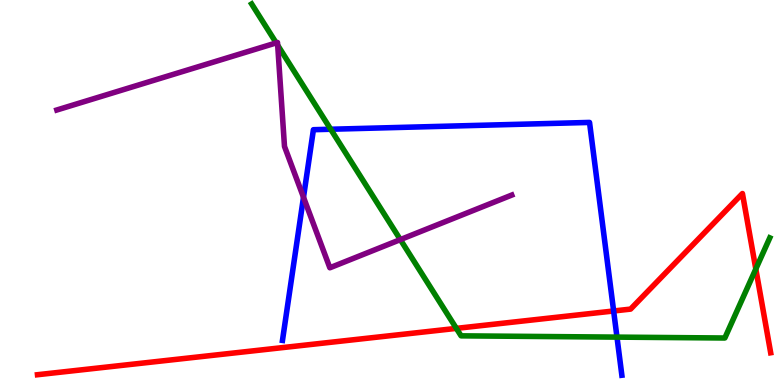[{'lines': ['blue', 'red'], 'intersections': [{'x': 7.92, 'y': 1.92}]}, {'lines': ['green', 'red'], 'intersections': [{'x': 5.89, 'y': 1.47}, {'x': 9.75, 'y': 3.01}]}, {'lines': ['purple', 'red'], 'intersections': []}, {'lines': ['blue', 'green'], 'intersections': [{'x': 4.27, 'y': 6.64}, {'x': 7.96, 'y': 1.24}]}, {'lines': ['blue', 'purple'], 'intersections': [{'x': 3.92, 'y': 4.88}]}, {'lines': ['green', 'purple'], 'intersections': [{'x': 3.56, 'y': 8.89}, {'x': 3.58, 'y': 8.82}, {'x': 5.17, 'y': 3.78}]}]